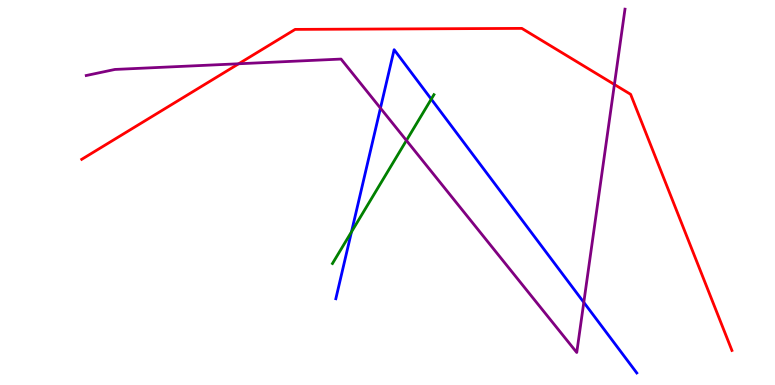[{'lines': ['blue', 'red'], 'intersections': []}, {'lines': ['green', 'red'], 'intersections': []}, {'lines': ['purple', 'red'], 'intersections': [{'x': 3.08, 'y': 8.34}, {'x': 7.93, 'y': 7.81}]}, {'lines': ['blue', 'green'], 'intersections': [{'x': 4.54, 'y': 3.98}, {'x': 5.56, 'y': 7.43}]}, {'lines': ['blue', 'purple'], 'intersections': [{'x': 4.91, 'y': 7.19}, {'x': 7.53, 'y': 2.15}]}, {'lines': ['green', 'purple'], 'intersections': [{'x': 5.24, 'y': 6.35}]}]